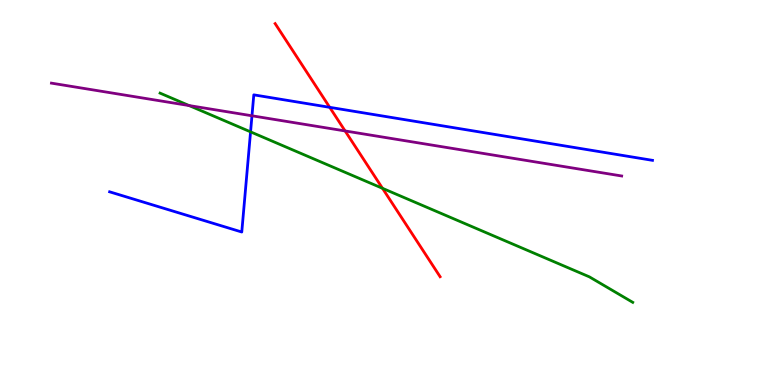[{'lines': ['blue', 'red'], 'intersections': [{'x': 4.25, 'y': 7.21}]}, {'lines': ['green', 'red'], 'intersections': [{'x': 4.94, 'y': 5.11}]}, {'lines': ['purple', 'red'], 'intersections': [{'x': 4.45, 'y': 6.6}]}, {'lines': ['blue', 'green'], 'intersections': [{'x': 3.23, 'y': 6.58}]}, {'lines': ['blue', 'purple'], 'intersections': [{'x': 3.25, 'y': 6.99}]}, {'lines': ['green', 'purple'], 'intersections': [{'x': 2.44, 'y': 7.26}]}]